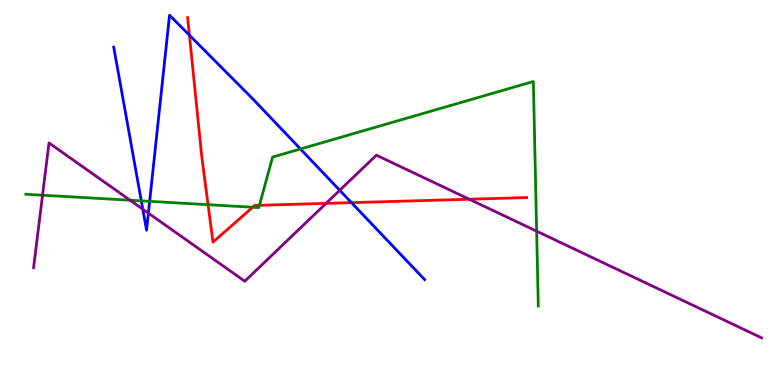[{'lines': ['blue', 'red'], 'intersections': [{'x': 2.44, 'y': 9.09}, {'x': 4.54, 'y': 4.74}]}, {'lines': ['green', 'red'], 'intersections': [{'x': 2.68, 'y': 4.68}, {'x': 3.26, 'y': 4.62}, {'x': 3.35, 'y': 4.67}]}, {'lines': ['purple', 'red'], 'intersections': [{'x': 4.21, 'y': 4.72}, {'x': 6.06, 'y': 4.83}]}, {'lines': ['blue', 'green'], 'intersections': [{'x': 1.82, 'y': 4.78}, {'x': 1.93, 'y': 4.77}, {'x': 3.88, 'y': 6.13}]}, {'lines': ['blue', 'purple'], 'intersections': [{'x': 1.84, 'y': 4.57}, {'x': 1.91, 'y': 4.46}, {'x': 4.38, 'y': 5.06}]}, {'lines': ['green', 'purple'], 'intersections': [{'x': 0.549, 'y': 4.93}, {'x': 1.68, 'y': 4.8}, {'x': 6.92, 'y': 4.0}]}]